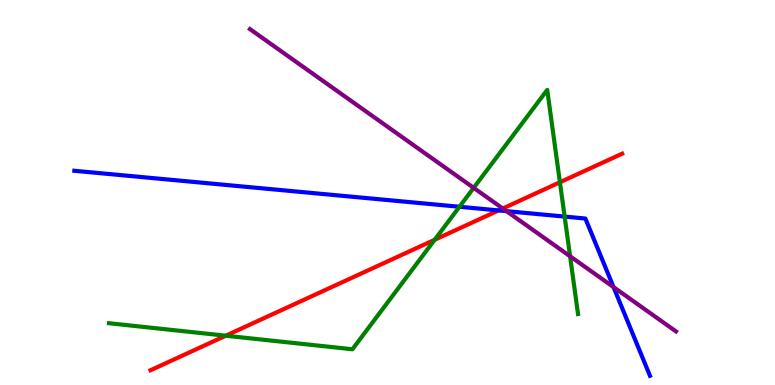[{'lines': ['blue', 'red'], 'intersections': [{'x': 6.43, 'y': 4.53}]}, {'lines': ['green', 'red'], 'intersections': [{'x': 2.91, 'y': 1.28}, {'x': 5.61, 'y': 3.77}, {'x': 7.22, 'y': 5.27}]}, {'lines': ['purple', 'red'], 'intersections': [{'x': 6.49, 'y': 4.58}]}, {'lines': ['blue', 'green'], 'intersections': [{'x': 5.93, 'y': 4.63}, {'x': 7.29, 'y': 4.37}]}, {'lines': ['blue', 'purple'], 'intersections': [{'x': 6.54, 'y': 4.52}, {'x': 7.92, 'y': 2.54}]}, {'lines': ['green', 'purple'], 'intersections': [{'x': 6.11, 'y': 5.12}, {'x': 7.36, 'y': 3.34}]}]